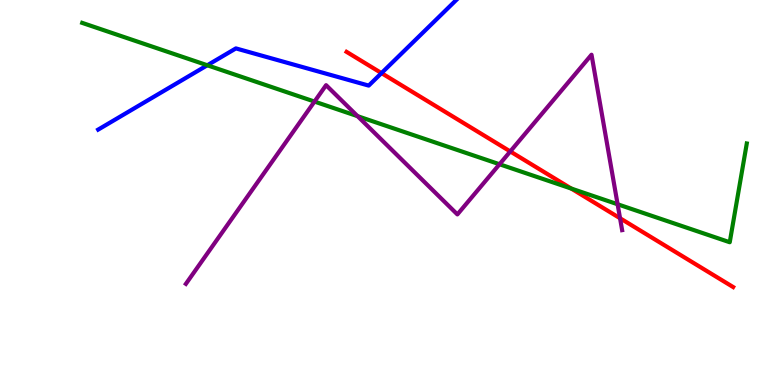[{'lines': ['blue', 'red'], 'intersections': [{'x': 4.92, 'y': 8.1}]}, {'lines': ['green', 'red'], 'intersections': [{'x': 7.37, 'y': 5.1}]}, {'lines': ['purple', 'red'], 'intersections': [{'x': 6.58, 'y': 6.07}, {'x': 8.0, 'y': 4.33}]}, {'lines': ['blue', 'green'], 'intersections': [{'x': 2.67, 'y': 8.3}]}, {'lines': ['blue', 'purple'], 'intersections': []}, {'lines': ['green', 'purple'], 'intersections': [{'x': 4.06, 'y': 7.36}, {'x': 4.61, 'y': 6.98}, {'x': 6.45, 'y': 5.73}, {'x': 7.97, 'y': 4.69}]}]